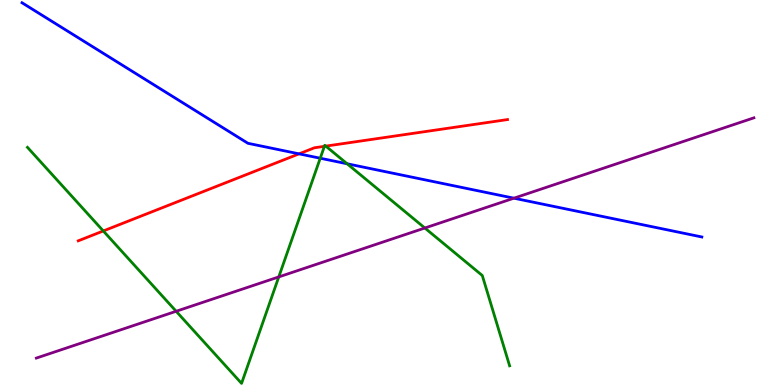[{'lines': ['blue', 'red'], 'intersections': [{'x': 3.86, 'y': 6.0}]}, {'lines': ['green', 'red'], 'intersections': [{'x': 1.33, 'y': 4.0}, {'x': 4.19, 'y': 6.2}, {'x': 4.2, 'y': 6.2}]}, {'lines': ['purple', 'red'], 'intersections': []}, {'lines': ['blue', 'green'], 'intersections': [{'x': 4.13, 'y': 5.89}, {'x': 4.48, 'y': 5.75}]}, {'lines': ['blue', 'purple'], 'intersections': [{'x': 6.63, 'y': 4.85}]}, {'lines': ['green', 'purple'], 'intersections': [{'x': 2.27, 'y': 1.91}, {'x': 3.6, 'y': 2.81}, {'x': 5.48, 'y': 4.08}]}]